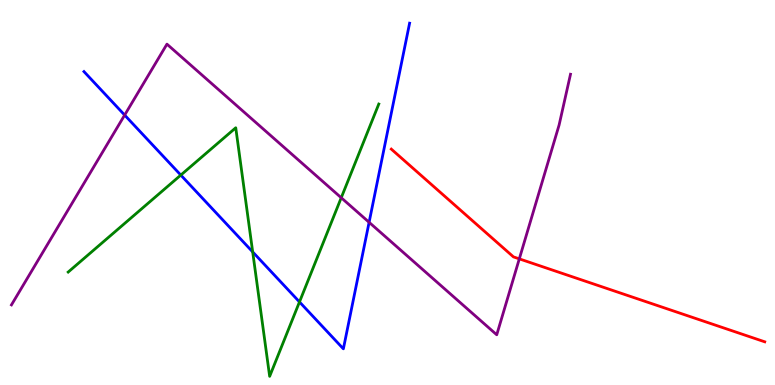[{'lines': ['blue', 'red'], 'intersections': []}, {'lines': ['green', 'red'], 'intersections': []}, {'lines': ['purple', 'red'], 'intersections': [{'x': 6.7, 'y': 3.28}]}, {'lines': ['blue', 'green'], 'intersections': [{'x': 2.33, 'y': 5.45}, {'x': 3.26, 'y': 3.46}, {'x': 3.86, 'y': 2.16}]}, {'lines': ['blue', 'purple'], 'intersections': [{'x': 1.61, 'y': 7.01}, {'x': 4.76, 'y': 4.23}]}, {'lines': ['green', 'purple'], 'intersections': [{'x': 4.4, 'y': 4.86}]}]